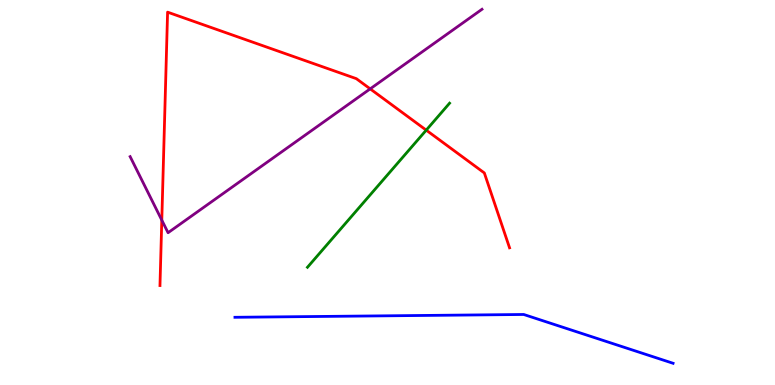[{'lines': ['blue', 'red'], 'intersections': []}, {'lines': ['green', 'red'], 'intersections': [{'x': 5.5, 'y': 6.62}]}, {'lines': ['purple', 'red'], 'intersections': [{'x': 2.09, 'y': 4.28}, {'x': 4.78, 'y': 7.69}]}, {'lines': ['blue', 'green'], 'intersections': []}, {'lines': ['blue', 'purple'], 'intersections': []}, {'lines': ['green', 'purple'], 'intersections': []}]